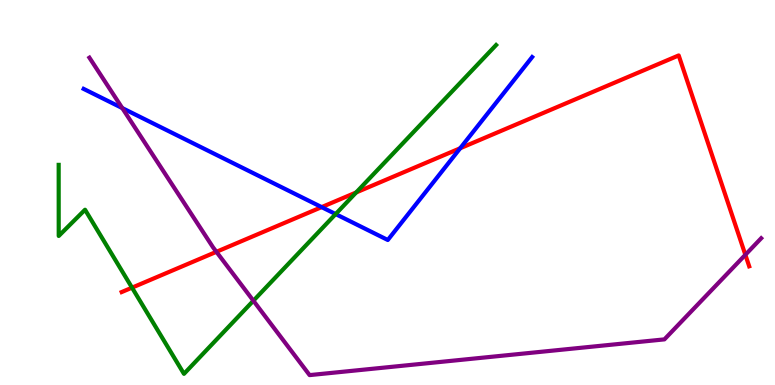[{'lines': ['blue', 'red'], 'intersections': [{'x': 4.15, 'y': 4.62}, {'x': 5.94, 'y': 6.15}]}, {'lines': ['green', 'red'], 'intersections': [{'x': 1.7, 'y': 2.53}, {'x': 4.6, 'y': 5.0}]}, {'lines': ['purple', 'red'], 'intersections': [{'x': 2.79, 'y': 3.46}, {'x': 9.62, 'y': 3.38}]}, {'lines': ['blue', 'green'], 'intersections': [{'x': 4.33, 'y': 4.44}]}, {'lines': ['blue', 'purple'], 'intersections': [{'x': 1.58, 'y': 7.19}]}, {'lines': ['green', 'purple'], 'intersections': [{'x': 3.27, 'y': 2.19}]}]